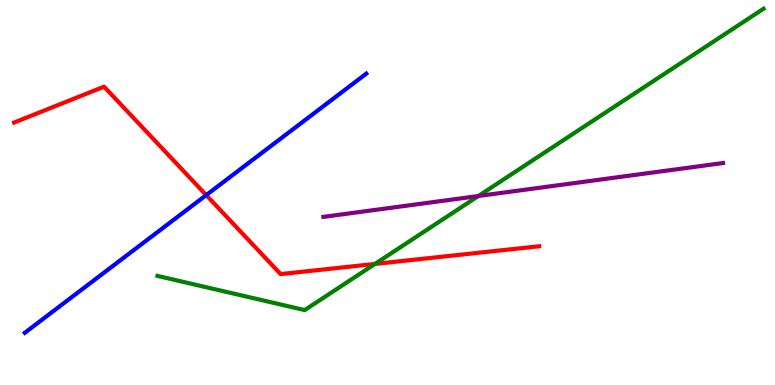[{'lines': ['blue', 'red'], 'intersections': [{'x': 2.66, 'y': 4.93}]}, {'lines': ['green', 'red'], 'intersections': [{'x': 4.84, 'y': 3.14}]}, {'lines': ['purple', 'red'], 'intersections': []}, {'lines': ['blue', 'green'], 'intersections': []}, {'lines': ['blue', 'purple'], 'intersections': []}, {'lines': ['green', 'purple'], 'intersections': [{'x': 6.17, 'y': 4.91}]}]